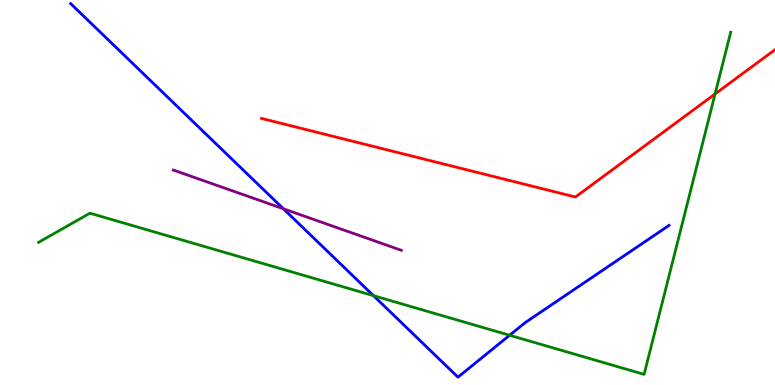[{'lines': ['blue', 'red'], 'intersections': []}, {'lines': ['green', 'red'], 'intersections': [{'x': 9.23, 'y': 7.56}]}, {'lines': ['purple', 'red'], 'intersections': []}, {'lines': ['blue', 'green'], 'intersections': [{'x': 4.82, 'y': 2.32}, {'x': 6.58, 'y': 1.29}]}, {'lines': ['blue', 'purple'], 'intersections': [{'x': 3.66, 'y': 4.58}]}, {'lines': ['green', 'purple'], 'intersections': []}]